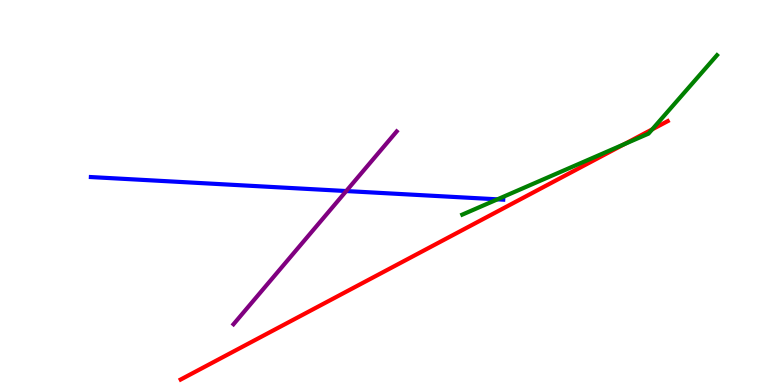[{'lines': ['blue', 'red'], 'intersections': []}, {'lines': ['green', 'red'], 'intersections': [{'x': 8.06, 'y': 6.26}, {'x': 8.42, 'y': 6.64}]}, {'lines': ['purple', 'red'], 'intersections': []}, {'lines': ['blue', 'green'], 'intersections': [{'x': 6.42, 'y': 4.82}]}, {'lines': ['blue', 'purple'], 'intersections': [{'x': 4.47, 'y': 5.04}]}, {'lines': ['green', 'purple'], 'intersections': []}]